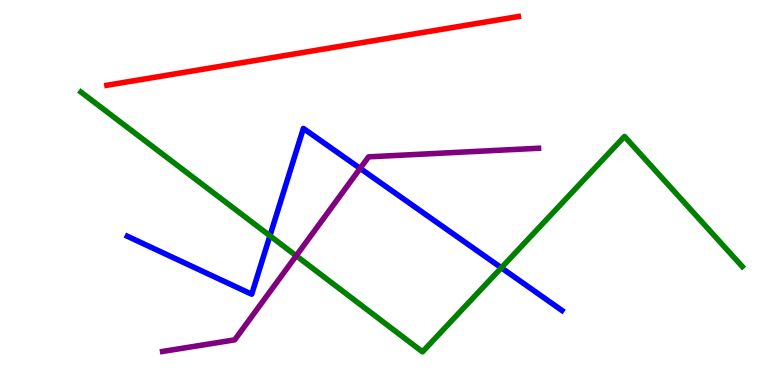[{'lines': ['blue', 'red'], 'intersections': []}, {'lines': ['green', 'red'], 'intersections': []}, {'lines': ['purple', 'red'], 'intersections': []}, {'lines': ['blue', 'green'], 'intersections': [{'x': 3.48, 'y': 3.88}, {'x': 6.47, 'y': 3.04}]}, {'lines': ['blue', 'purple'], 'intersections': [{'x': 4.65, 'y': 5.63}]}, {'lines': ['green', 'purple'], 'intersections': [{'x': 3.82, 'y': 3.36}]}]